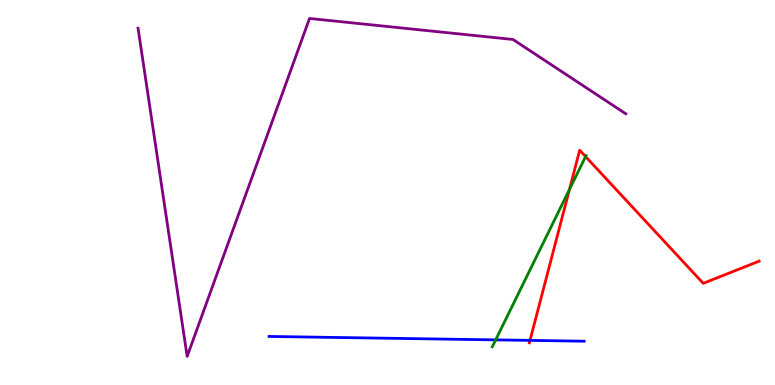[{'lines': ['blue', 'red'], 'intersections': [{'x': 6.84, 'y': 1.16}]}, {'lines': ['green', 'red'], 'intersections': [{'x': 7.35, 'y': 5.08}, {'x': 7.56, 'y': 5.93}]}, {'lines': ['purple', 'red'], 'intersections': []}, {'lines': ['blue', 'green'], 'intersections': [{'x': 6.4, 'y': 1.17}]}, {'lines': ['blue', 'purple'], 'intersections': []}, {'lines': ['green', 'purple'], 'intersections': []}]